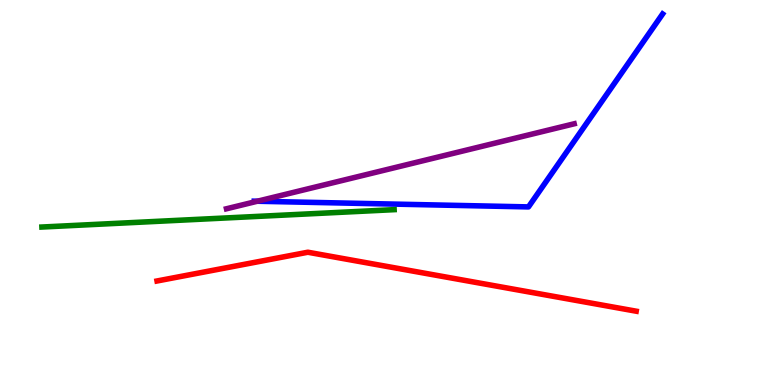[{'lines': ['blue', 'red'], 'intersections': []}, {'lines': ['green', 'red'], 'intersections': []}, {'lines': ['purple', 'red'], 'intersections': []}, {'lines': ['blue', 'green'], 'intersections': []}, {'lines': ['blue', 'purple'], 'intersections': [{'x': 3.32, 'y': 4.77}]}, {'lines': ['green', 'purple'], 'intersections': []}]